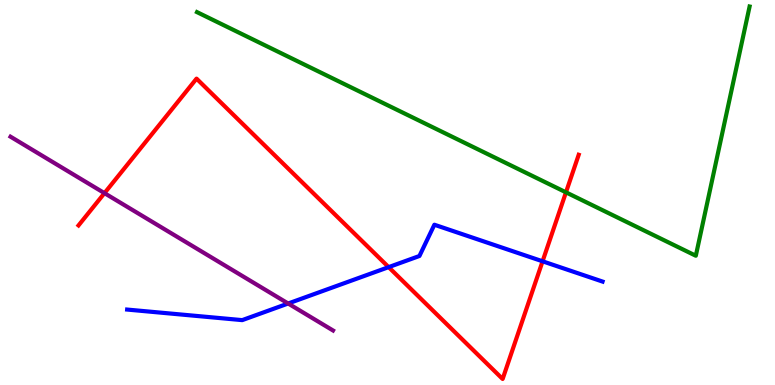[{'lines': ['blue', 'red'], 'intersections': [{'x': 5.01, 'y': 3.06}, {'x': 7.0, 'y': 3.21}]}, {'lines': ['green', 'red'], 'intersections': [{'x': 7.3, 'y': 5.0}]}, {'lines': ['purple', 'red'], 'intersections': [{'x': 1.35, 'y': 4.98}]}, {'lines': ['blue', 'green'], 'intersections': []}, {'lines': ['blue', 'purple'], 'intersections': [{'x': 3.72, 'y': 2.12}]}, {'lines': ['green', 'purple'], 'intersections': []}]